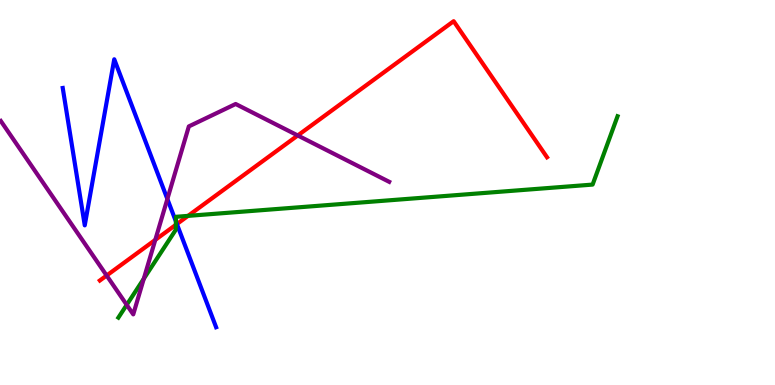[{'lines': ['blue', 'red'], 'intersections': [{'x': 2.28, 'y': 4.18}]}, {'lines': ['green', 'red'], 'intersections': [{'x': 2.27, 'y': 4.16}, {'x': 2.43, 'y': 4.39}]}, {'lines': ['purple', 'red'], 'intersections': [{'x': 1.38, 'y': 2.84}, {'x': 2.0, 'y': 3.77}, {'x': 3.84, 'y': 6.48}]}, {'lines': ['blue', 'green'], 'intersections': [{'x': 2.27, 'y': 4.25}]}, {'lines': ['blue', 'purple'], 'intersections': [{'x': 2.16, 'y': 4.83}]}, {'lines': ['green', 'purple'], 'intersections': [{'x': 1.64, 'y': 2.08}, {'x': 1.86, 'y': 2.76}]}]